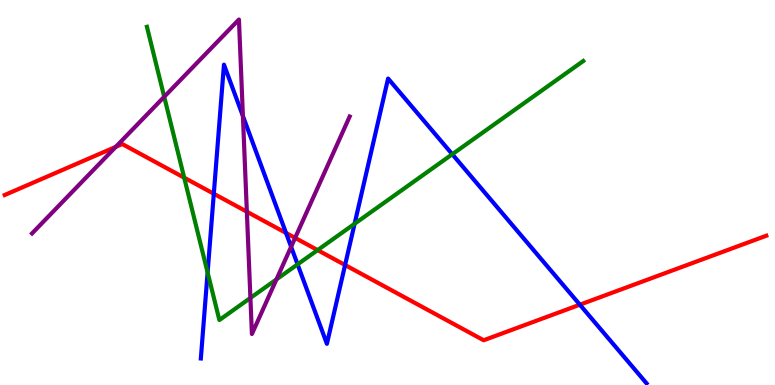[{'lines': ['blue', 'red'], 'intersections': [{'x': 2.76, 'y': 4.97}, {'x': 3.69, 'y': 3.95}, {'x': 4.45, 'y': 3.12}, {'x': 7.48, 'y': 2.09}]}, {'lines': ['green', 'red'], 'intersections': [{'x': 2.38, 'y': 5.39}, {'x': 4.1, 'y': 3.5}]}, {'lines': ['purple', 'red'], 'intersections': [{'x': 1.49, 'y': 6.19}, {'x': 3.19, 'y': 4.5}, {'x': 3.81, 'y': 3.82}]}, {'lines': ['blue', 'green'], 'intersections': [{'x': 2.68, 'y': 2.92}, {'x': 3.84, 'y': 3.13}, {'x': 4.58, 'y': 4.19}, {'x': 5.84, 'y': 5.99}]}, {'lines': ['blue', 'purple'], 'intersections': [{'x': 3.13, 'y': 6.99}, {'x': 3.76, 'y': 3.59}]}, {'lines': ['green', 'purple'], 'intersections': [{'x': 2.12, 'y': 7.49}, {'x': 3.23, 'y': 2.26}, {'x': 3.57, 'y': 2.74}]}]